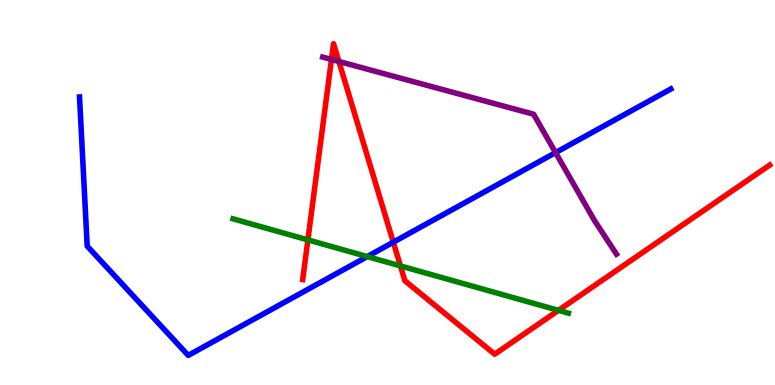[{'lines': ['blue', 'red'], 'intersections': [{'x': 5.07, 'y': 3.71}]}, {'lines': ['green', 'red'], 'intersections': [{'x': 3.97, 'y': 3.77}, {'x': 5.17, 'y': 3.09}, {'x': 7.21, 'y': 1.94}]}, {'lines': ['purple', 'red'], 'intersections': [{'x': 4.28, 'y': 8.46}, {'x': 4.37, 'y': 8.4}]}, {'lines': ['blue', 'green'], 'intersections': [{'x': 4.74, 'y': 3.34}]}, {'lines': ['blue', 'purple'], 'intersections': [{'x': 7.17, 'y': 6.04}]}, {'lines': ['green', 'purple'], 'intersections': []}]